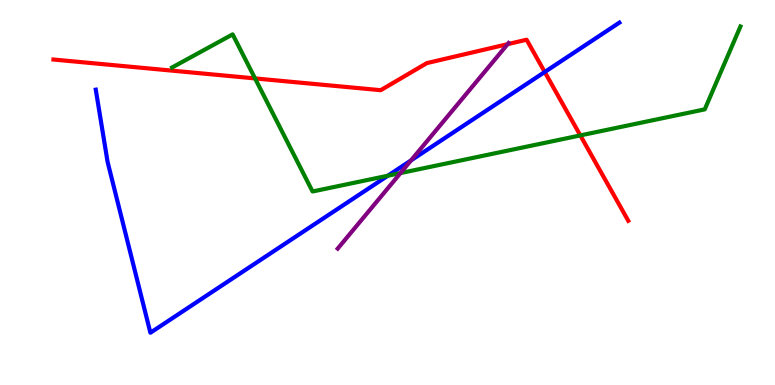[{'lines': ['blue', 'red'], 'intersections': [{'x': 7.03, 'y': 8.13}]}, {'lines': ['green', 'red'], 'intersections': [{'x': 3.29, 'y': 7.96}, {'x': 7.49, 'y': 6.48}]}, {'lines': ['purple', 'red'], 'intersections': [{'x': 6.55, 'y': 8.85}]}, {'lines': ['blue', 'green'], 'intersections': [{'x': 5.0, 'y': 5.44}]}, {'lines': ['blue', 'purple'], 'intersections': [{'x': 5.3, 'y': 5.83}]}, {'lines': ['green', 'purple'], 'intersections': [{'x': 5.17, 'y': 5.5}]}]